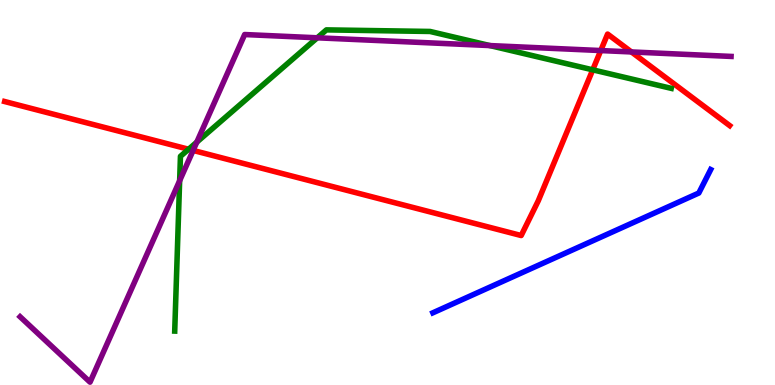[{'lines': ['blue', 'red'], 'intersections': []}, {'lines': ['green', 'red'], 'intersections': [{'x': 2.43, 'y': 6.12}, {'x': 7.65, 'y': 8.19}]}, {'lines': ['purple', 'red'], 'intersections': [{'x': 2.49, 'y': 6.09}, {'x': 7.75, 'y': 8.69}, {'x': 8.15, 'y': 8.65}]}, {'lines': ['blue', 'green'], 'intersections': []}, {'lines': ['blue', 'purple'], 'intersections': []}, {'lines': ['green', 'purple'], 'intersections': [{'x': 2.32, 'y': 5.31}, {'x': 2.54, 'y': 6.31}, {'x': 4.09, 'y': 9.02}, {'x': 6.32, 'y': 8.82}]}]